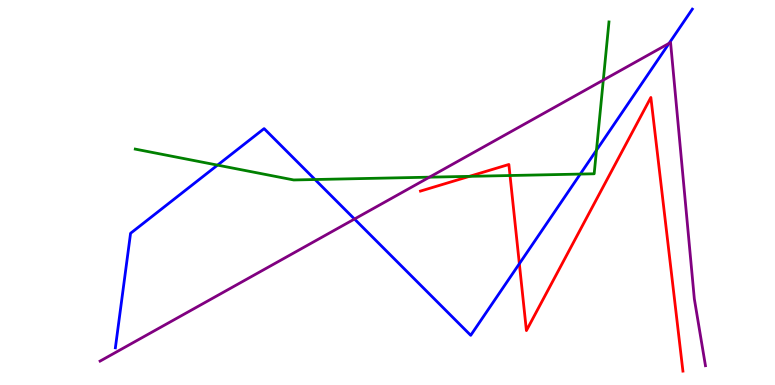[{'lines': ['blue', 'red'], 'intersections': [{'x': 6.7, 'y': 3.15}]}, {'lines': ['green', 'red'], 'intersections': [{'x': 6.06, 'y': 5.42}, {'x': 6.58, 'y': 5.44}]}, {'lines': ['purple', 'red'], 'intersections': []}, {'lines': ['blue', 'green'], 'intersections': [{'x': 2.81, 'y': 5.71}, {'x': 4.06, 'y': 5.34}, {'x': 7.49, 'y': 5.48}, {'x': 7.7, 'y': 6.1}]}, {'lines': ['blue', 'purple'], 'intersections': [{'x': 4.57, 'y': 4.31}, {'x': 8.63, 'y': 8.87}]}, {'lines': ['green', 'purple'], 'intersections': [{'x': 5.54, 'y': 5.4}, {'x': 7.78, 'y': 7.92}]}]